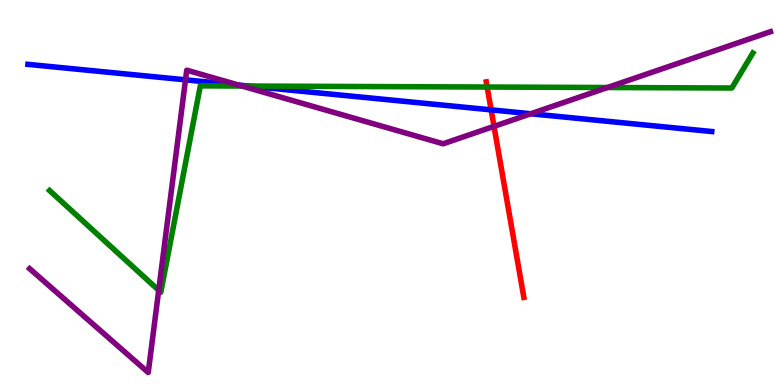[{'lines': ['blue', 'red'], 'intersections': [{'x': 6.34, 'y': 7.15}]}, {'lines': ['green', 'red'], 'intersections': [{'x': 6.29, 'y': 7.74}]}, {'lines': ['purple', 'red'], 'intersections': [{'x': 6.37, 'y': 6.72}]}, {'lines': ['blue', 'green'], 'intersections': [{'x': 3.21, 'y': 7.76}]}, {'lines': ['blue', 'purple'], 'intersections': [{'x': 2.39, 'y': 7.93}, {'x': 3.08, 'y': 7.79}, {'x': 6.85, 'y': 7.05}]}, {'lines': ['green', 'purple'], 'intersections': [{'x': 2.05, 'y': 2.46}, {'x': 3.12, 'y': 7.77}, {'x': 7.84, 'y': 7.73}]}]